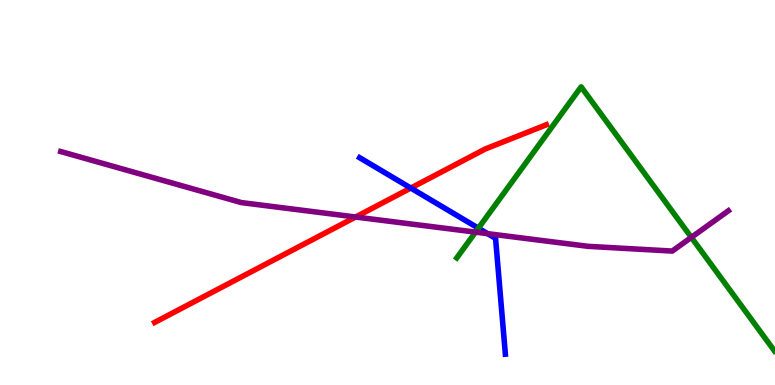[{'lines': ['blue', 'red'], 'intersections': [{'x': 5.3, 'y': 5.12}]}, {'lines': ['green', 'red'], 'intersections': []}, {'lines': ['purple', 'red'], 'intersections': [{'x': 4.59, 'y': 4.36}]}, {'lines': ['blue', 'green'], 'intersections': [{'x': 6.17, 'y': 4.07}]}, {'lines': ['blue', 'purple'], 'intersections': [{'x': 6.29, 'y': 3.93}]}, {'lines': ['green', 'purple'], 'intersections': [{'x': 6.14, 'y': 3.97}, {'x': 8.92, 'y': 3.83}]}]